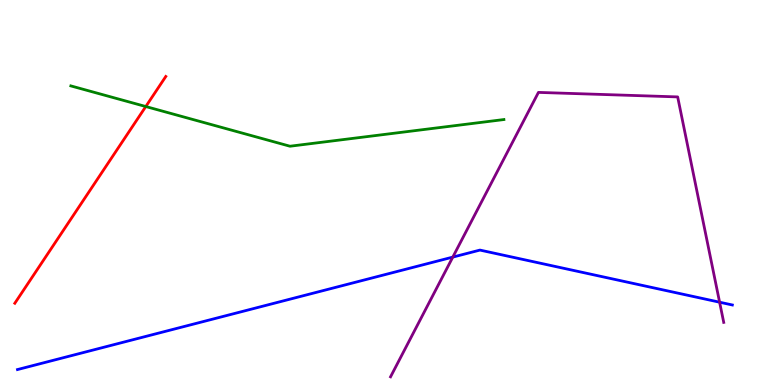[{'lines': ['blue', 'red'], 'intersections': []}, {'lines': ['green', 'red'], 'intersections': [{'x': 1.88, 'y': 7.23}]}, {'lines': ['purple', 'red'], 'intersections': []}, {'lines': ['blue', 'green'], 'intersections': []}, {'lines': ['blue', 'purple'], 'intersections': [{'x': 5.84, 'y': 3.32}, {'x': 9.29, 'y': 2.15}]}, {'lines': ['green', 'purple'], 'intersections': []}]